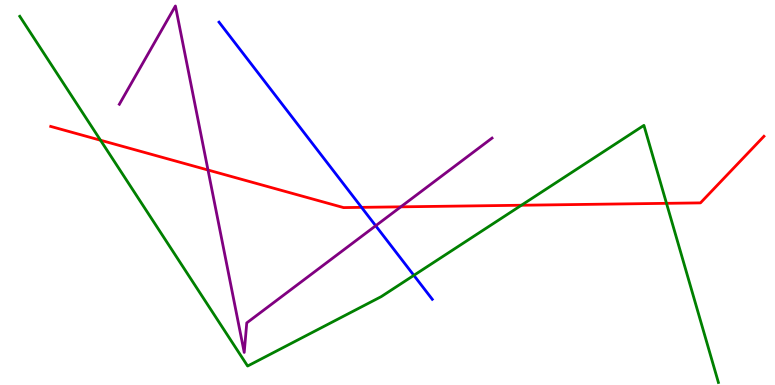[{'lines': ['blue', 'red'], 'intersections': [{'x': 4.66, 'y': 4.61}]}, {'lines': ['green', 'red'], 'intersections': [{'x': 1.3, 'y': 6.36}, {'x': 6.73, 'y': 4.67}, {'x': 8.6, 'y': 4.72}]}, {'lines': ['purple', 'red'], 'intersections': [{'x': 2.68, 'y': 5.58}, {'x': 5.17, 'y': 4.63}]}, {'lines': ['blue', 'green'], 'intersections': [{'x': 5.34, 'y': 2.85}]}, {'lines': ['blue', 'purple'], 'intersections': [{'x': 4.85, 'y': 4.14}]}, {'lines': ['green', 'purple'], 'intersections': []}]